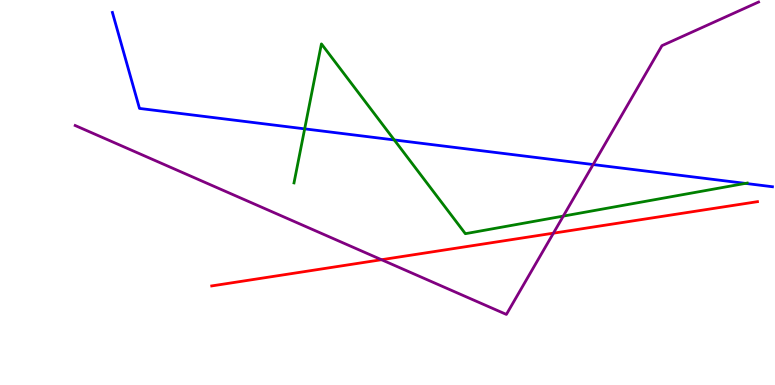[{'lines': ['blue', 'red'], 'intersections': []}, {'lines': ['green', 'red'], 'intersections': []}, {'lines': ['purple', 'red'], 'intersections': [{'x': 4.92, 'y': 3.25}, {'x': 7.14, 'y': 3.94}]}, {'lines': ['blue', 'green'], 'intersections': [{'x': 3.93, 'y': 6.65}, {'x': 5.09, 'y': 6.37}, {'x': 9.62, 'y': 5.24}]}, {'lines': ['blue', 'purple'], 'intersections': [{'x': 7.65, 'y': 5.73}]}, {'lines': ['green', 'purple'], 'intersections': [{'x': 7.27, 'y': 4.39}]}]